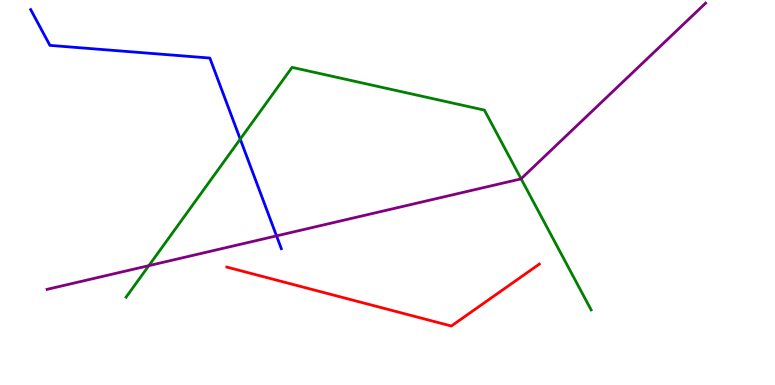[{'lines': ['blue', 'red'], 'intersections': []}, {'lines': ['green', 'red'], 'intersections': []}, {'lines': ['purple', 'red'], 'intersections': []}, {'lines': ['blue', 'green'], 'intersections': [{'x': 3.1, 'y': 6.39}]}, {'lines': ['blue', 'purple'], 'intersections': [{'x': 3.57, 'y': 3.87}]}, {'lines': ['green', 'purple'], 'intersections': [{'x': 1.92, 'y': 3.1}, {'x': 6.72, 'y': 5.36}]}]